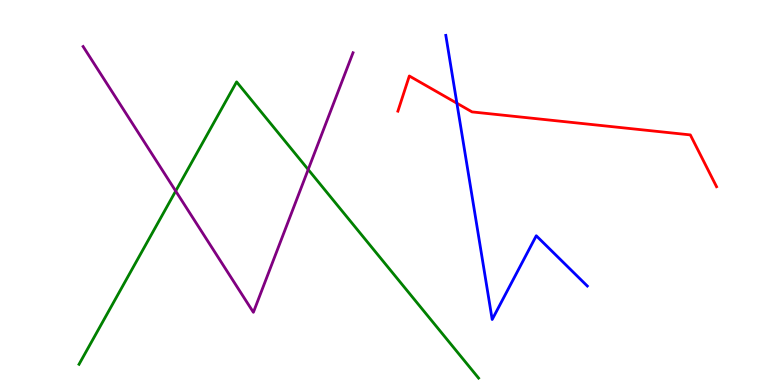[{'lines': ['blue', 'red'], 'intersections': [{'x': 5.9, 'y': 7.32}]}, {'lines': ['green', 'red'], 'intersections': []}, {'lines': ['purple', 'red'], 'intersections': []}, {'lines': ['blue', 'green'], 'intersections': []}, {'lines': ['blue', 'purple'], 'intersections': []}, {'lines': ['green', 'purple'], 'intersections': [{'x': 2.27, 'y': 5.04}, {'x': 3.98, 'y': 5.6}]}]